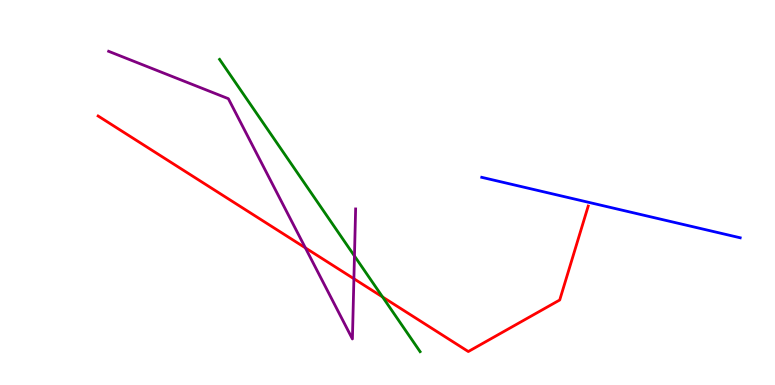[{'lines': ['blue', 'red'], 'intersections': []}, {'lines': ['green', 'red'], 'intersections': [{'x': 4.94, 'y': 2.29}]}, {'lines': ['purple', 'red'], 'intersections': [{'x': 3.94, 'y': 3.56}, {'x': 4.57, 'y': 2.76}]}, {'lines': ['blue', 'green'], 'intersections': []}, {'lines': ['blue', 'purple'], 'intersections': []}, {'lines': ['green', 'purple'], 'intersections': [{'x': 4.57, 'y': 3.35}]}]